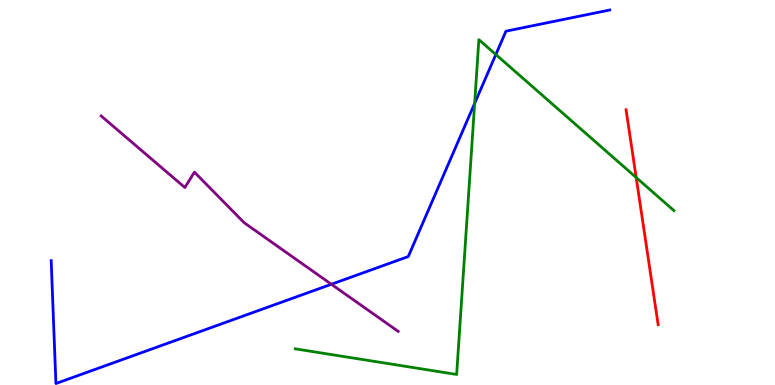[{'lines': ['blue', 'red'], 'intersections': []}, {'lines': ['green', 'red'], 'intersections': [{'x': 8.21, 'y': 5.39}]}, {'lines': ['purple', 'red'], 'intersections': []}, {'lines': ['blue', 'green'], 'intersections': [{'x': 6.12, 'y': 7.31}, {'x': 6.4, 'y': 8.58}]}, {'lines': ['blue', 'purple'], 'intersections': [{'x': 4.28, 'y': 2.62}]}, {'lines': ['green', 'purple'], 'intersections': []}]